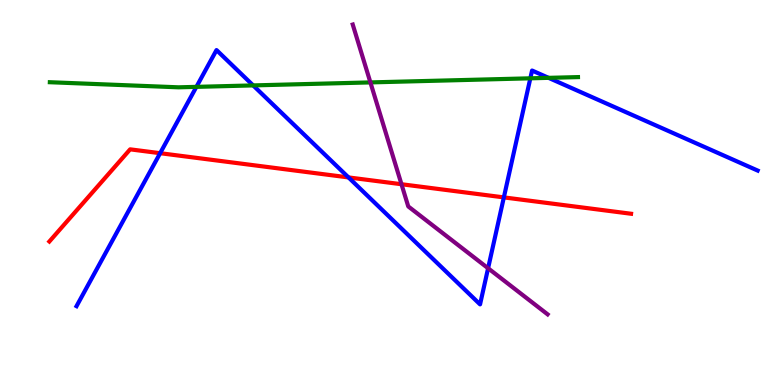[{'lines': ['blue', 'red'], 'intersections': [{'x': 2.07, 'y': 6.02}, {'x': 4.5, 'y': 5.39}, {'x': 6.5, 'y': 4.87}]}, {'lines': ['green', 'red'], 'intersections': []}, {'lines': ['purple', 'red'], 'intersections': [{'x': 5.18, 'y': 5.21}]}, {'lines': ['blue', 'green'], 'intersections': [{'x': 2.53, 'y': 7.74}, {'x': 3.27, 'y': 7.78}, {'x': 6.84, 'y': 7.97}, {'x': 7.08, 'y': 7.98}]}, {'lines': ['blue', 'purple'], 'intersections': [{'x': 6.3, 'y': 3.03}]}, {'lines': ['green', 'purple'], 'intersections': [{'x': 4.78, 'y': 7.86}]}]